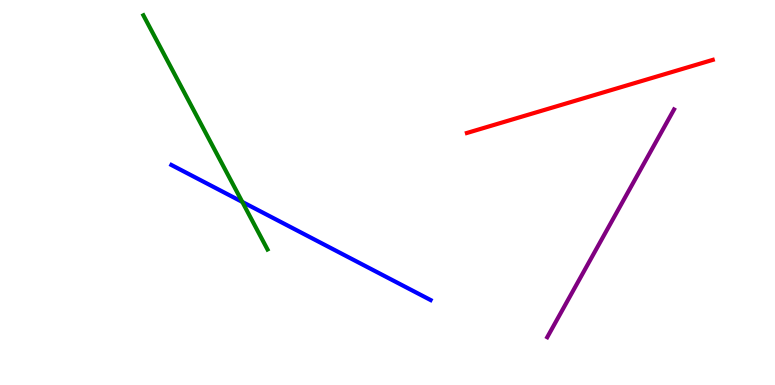[{'lines': ['blue', 'red'], 'intersections': []}, {'lines': ['green', 'red'], 'intersections': []}, {'lines': ['purple', 'red'], 'intersections': []}, {'lines': ['blue', 'green'], 'intersections': [{'x': 3.13, 'y': 4.76}]}, {'lines': ['blue', 'purple'], 'intersections': []}, {'lines': ['green', 'purple'], 'intersections': []}]